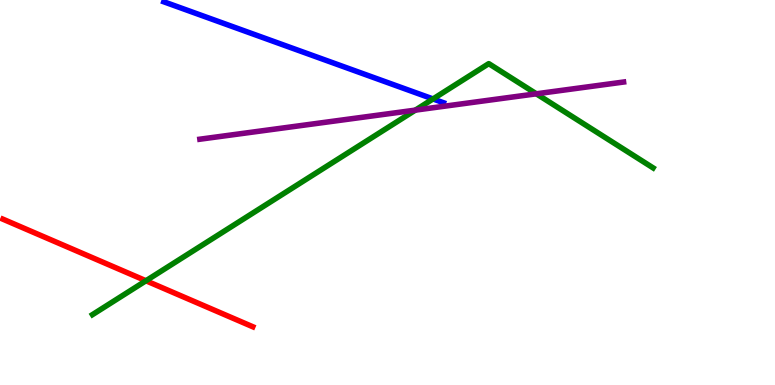[{'lines': ['blue', 'red'], 'intersections': []}, {'lines': ['green', 'red'], 'intersections': [{'x': 1.88, 'y': 2.71}]}, {'lines': ['purple', 'red'], 'intersections': []}, {'lines': ['blue', 'green'], 'intersections': [{'x': 5.59, 'y': 7.43}]}, {'lines': ['blue', 'purple'], 'intersections': []}, {'lines': ['green', 'purple'], 'intersections': [{'x': 5.36, 'y': 7.14}, {'x': 6.92, 'y': 7.56}]}]